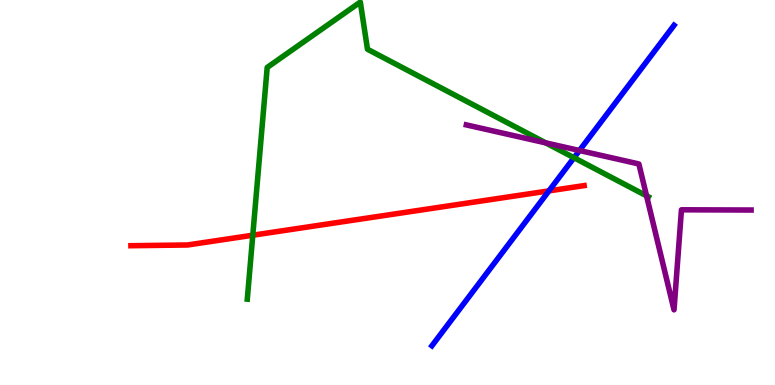[{'lines': ['blue', 'red'], 'intersections': [{'x': 7.08, 'y': 5.04}]}, {'lines': ['green', 'red'], 'intersections': [{'x': 3.26, 'y': 3.89}]}, {'lines': ['purple', 'red'], 'intersections': []}, {'lines': ['blue', 'green'], 'intersections': [{'x': 7.41, 'y': 5.9}]}, {'lines': ['blue', 'purple'], 'intersections': [{'x': 7.48, 'y': 6.09}]}, {'lines': ['green', 'purple'], 'intersections': [{'x': 7.04, 'y': 6.29}, {'x': 8.34, 'y': 4.91}]}]